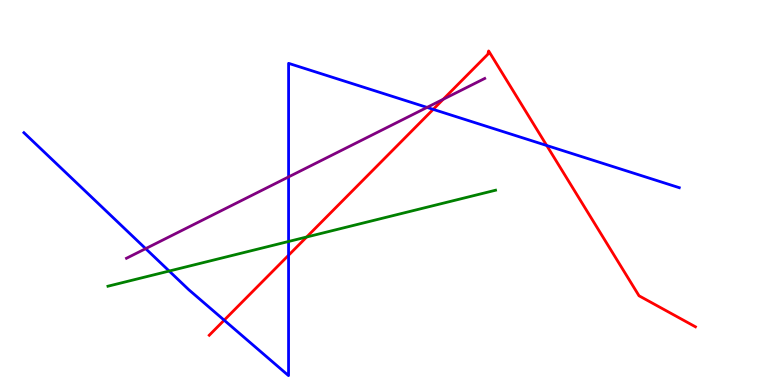[{'lines': ['blue', 'red'], 'intersections': [{'x': 2.89, 'y': 1.68}, {'x': 3.72, 'y': 3.37}, {'x': 5.59, 'y': 7.16}, {'x': 7.05, 'y': 6.22}]}, {'lines': ['green', 'red'], 'intersections': [{'x': 3.96, 'y': 3.84}]}, {'lines': ['purple', 'red'], 'intersections': [{'x': 5.72, 'y': 7.42}]}, {'lines': ['blue', 'green'], 'intersections': [{'x': 2.18, 'y': 2.96}, {'x': 3.72, 'y': 3.73}]}, {'lines': ['blue', 'purple'], 'intersections': [{'x': 1.88, 'y': 3.54}, {'x': 3.72, 'y': 5.4}, {'x': 5.51, 'y': 7.21}]}, {'lines': ['green', 'purple'], 'intersections': []}]